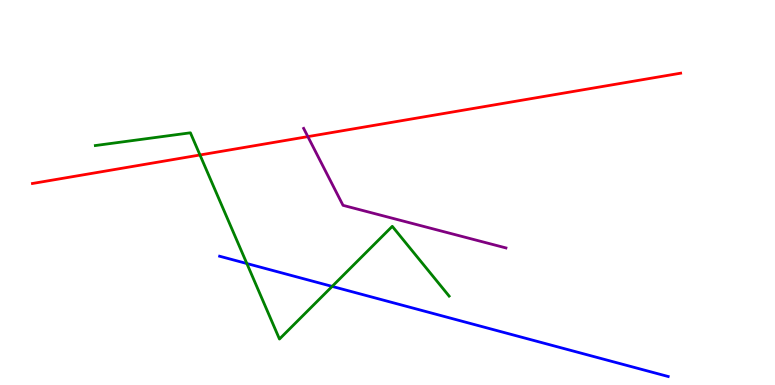[{'lines': ['blue', 'red'], 'intersections': []}, {'lines': ['green', 'red'], 'intersections': [{'x': 2.58, 'y': 5.97}]}, {'lines': ['purple', 'red'], 'intersections': [{'x': 3.97, 'y': 6.45}]}, {'lines': ['blue', 'green'], 'intersections': [{'x': 3.19, 'y': 3.16}, {'x': 4.29, 'y': 2.56}]}, {'lines': ['blue', 'purple'], 'intersections': []}, {'lines': ['green', 'purple'], 'intersections': []}]